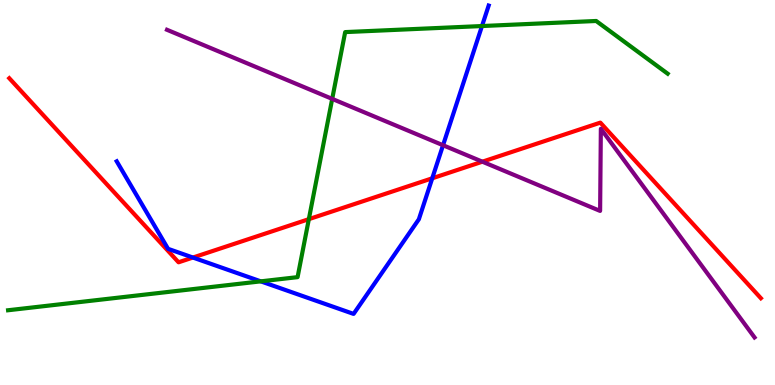[{'lines': ['blue', 'red'], 'intersections': [{'x': 2.49, 'y': 3.31}, {'x': 5.58, 'y': 5.37}]}, {'lines': ['green', 'red'], 'intersections': [{'x': 3.99, 'y': 4.31}]}, {'lines': ['purple', 'red'], 'intersections': [{'x': 6.22, 'y': 5.8}]}, {'lines': ['blue', 'green'], 'intersections': [{'x': 3.36, 'y': 2.69}, {'x': 6.22, 'y': 9.32}]}, {'lines': ['blue', 'purple'], 'intersections': [{'x': 5.72, 'y': 6.23}]}, {'lines': ['green', 'purple'], 'intersections': [{'x': 4.29, 'y': 7.43}]}]